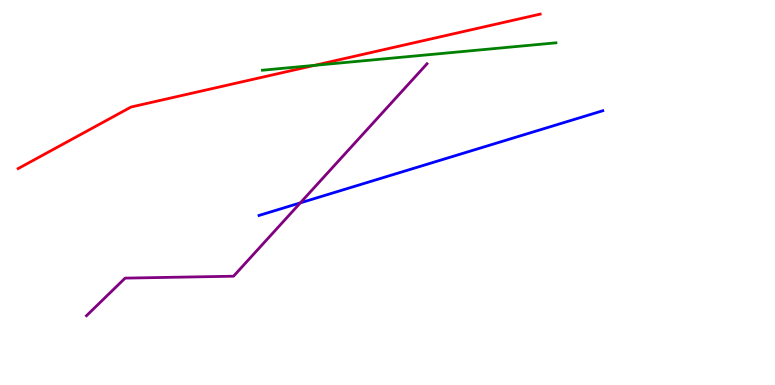[{'lines': ['blue', 'red'], 'intersections': []}, {'lines': ['green', 'red'], 'intersections': [{'x': 4.06, 'y': 8.3}]}, {'lines': ['purple', 'red'], 'intersections': []}, {'lines': ['blue', 'green'], 'intersections': []}, {'lines': ['blue', 'purple'], 'intersections': [{'x': 3.88, 'y': 4.73}]}, {'lines': ['green', 'purple'], 'intersections': []}]